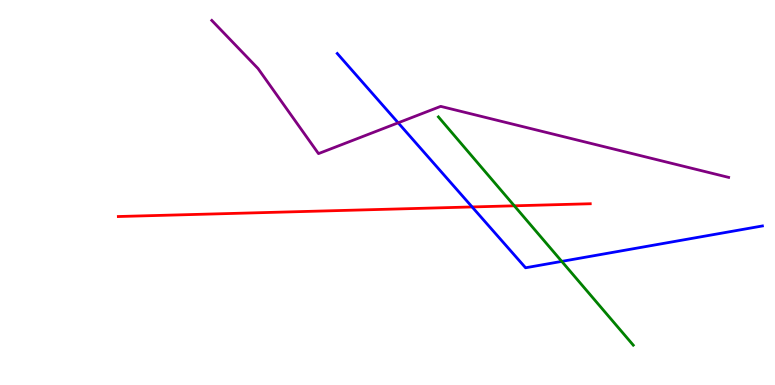[{'lines': ['blue', 'red'], 'intersections': [{'x': 6.09, 'y': 4.62}]}, {'lines': ['green', 'red'], 'intersections': [{'x': 6.64, 'y': 4.65}]}, {'lines': ['purple', 'red'], 'intersections': []}, {'lines': ['blue', 'green'], 'intersections': [{'x': 7.25, 'y': 3.21}]}, {'lines': ['blue', 'purple'], 'intersections': [{'x': 5.14, 'y': 6.81}]}, {'lines': ['green', 'purple'], 'intersections': []}]